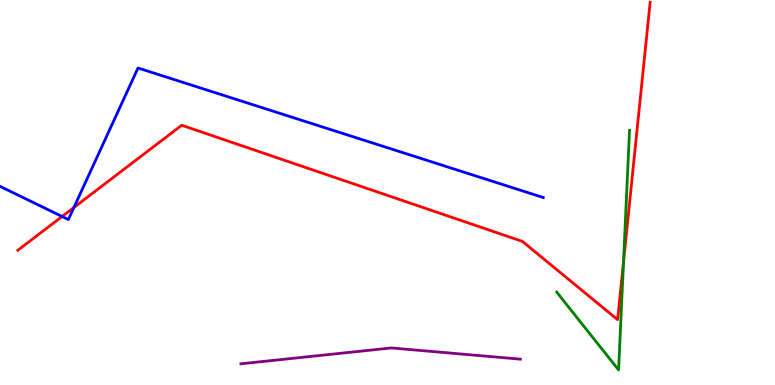[{'lines': ['blue', 'red'], 'intersections': [{'x': 0.801, 'y': 4.38}, {'x': 0.954, 'y': 4.61}]}, {'lines': ['green', 'red'], 'intersections': [{'x': 8.05, 'y': 3.2}]}, {'lines': ['purple', 'red'], 'intersections': []}, {'lines': ['blue', 'green'], 'intersections': []}, {'lines': ['blue', 'purple'], 'intersections': []}, {'lines': ['green', 'purple'], 'intersections': []}]